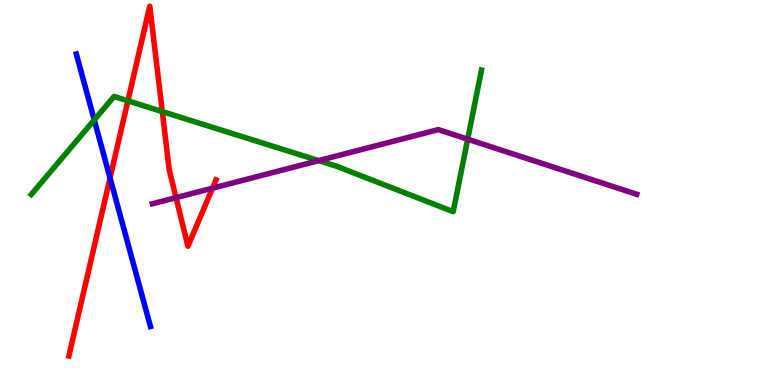[{'lines': ['blue', 'red'], 'intersections': [{'x': 1.42, 'y': 5.38}]}, {'lines': ['green', 'red'], 'intersections': [{'x': 1.65, 'y': 7.38}, {'x': 2.09, 'y': 7.1}]}, {'lines': ['purple', 'red'], 'intersections': [{'x': 2.27, 'y': 4.87}, {'x': 2.74, 'y': 5.11}]}, {'lines': ['blue', 'green'], 'intersections': [{'x': 1.22, 'y': 6.89}]}, {'lines': ['blue', 'purple'], 'intersections': []}, {'lines': ['green', 'purple'], 'intersections': [{'x': 4.11, 'y': 5.83}, {'x': 6.03, 'y': 6.38}]}]